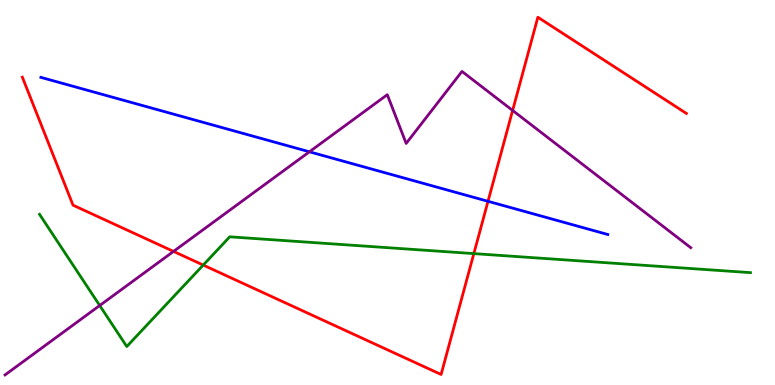[{'lines': ['blue', 'red'], 'intersections': [{'x': 6.3, 'y': 4.77}]}, {'lines': ['green', 'red'], 'intersections': [{'x': 2.62, 'y': 3.12}, {'x': 6.11, 'y': 3.41}]}, {'lines': ['purple', 'red'], 'intersections': [{'x': 2.24, 'y': 3.47}, {'x': 6.61, 'y': 7.13}]}, {'lines': ['blue', 'green'], 'intersections': []}, {'lines': ['blue', 'purple'], 'intersections': [{'x': 3.99, 'y': 6.06}]}, {'lines': ['green', 'purple'], 'intersections': [{'x': 1.29, 'y': 2.06}]}]